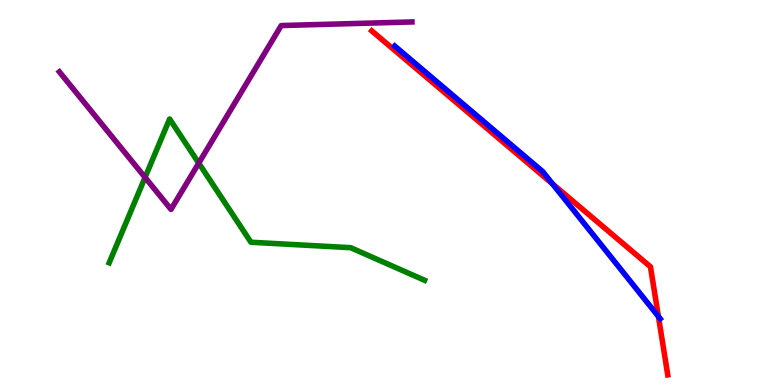[{'lines': ['blue', 'red'], 'intersections': [{'x': 7.13, 'y': 5.22}, {'x': 8.5, 'y': 1.78}]}, {'lines': ['green', 'red'], 'intersections': []}, {'lines': ['purple', 'red'], 'intersections': []}, {'lines': ['blue', 'green'], 'intersections': []}, {'lines': ['blue', 'purple'], 'intersections': []}, {'lines': ['green', 'purple'], 'intersections': [{'x': 1.87, 'y': 5.39}, {'x': 2.56, 'y': 5.76}]}]